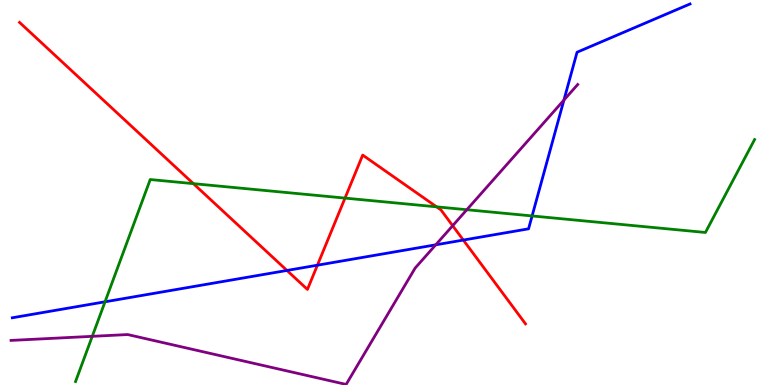[{'lines': ['blue', 'red'], 'intersections': [{'x': 3.7, 'y': 2.98}, {'x': 4.1, 'y': 3.11}, {'x': 5.98, 'y': 3.76}]}, {'lines': ['green', 'red'], 'intersections': [{'x': 2.5, 'y': 5.23}, {'x': 4.45, 'y': 4.85}, {'x': 5.63, 'y': 4.63}]}, {'lines': ['purple', 'red'], 'intersections': [{'x': 5.84, 'y': 4.14}]}, {'lines': ['blue', 'green'], 'intersections': [{'x': 1.36, 'y': 2.16}, {'x': 6.87, 'y': 4.39}]}, {'lines': ['blue', 'purple'], 'intersections': [{'x': 5.62, 'y': 3.64}, {'x': 7.28, 'y': 7.4}]}, {'lines': ['green', 'purple'], 'intersections': [{'x': 1.19, 'y': 1.26}, {'x': 6.02, 'y': 4.55}]}]